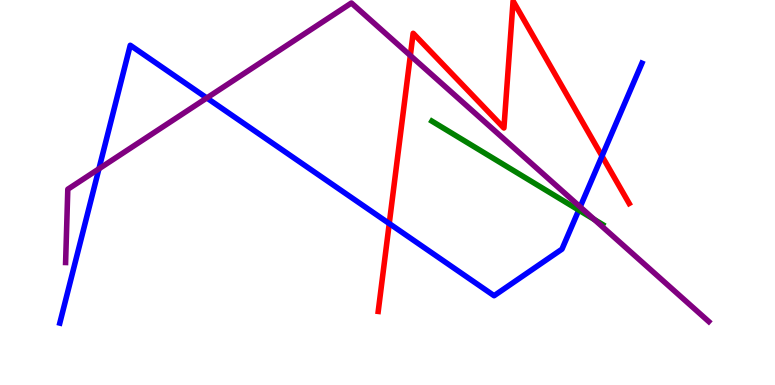[{'lines': ['blue', 'red'], 'intersections': [{'x': 5.02, 'y': 4.19}, {'x': 7.77, 'y': 5.95}]}, {'lines': ['green', 'red'], 'intersections': []}, {'lines': ['purple', 'red'], 'intersections': [{'x': 5.29, 'y': 8.56}]}, {'lines': ['blue', 'green'], 'intersections': [{'x': 7.47, 'y': 4.54}]}, {'lines': ['blue', 'purple'], 'intersections': [{'x': 1.28, 'y': 5.62}, {'x': 2.67, 'y': 7.46}, {'x': 7.49, 'y': 4.63}]}, {'lines': ['green', 'purple'], 'intersections': [{'x': 7.67, 'y': 4.3}]}]